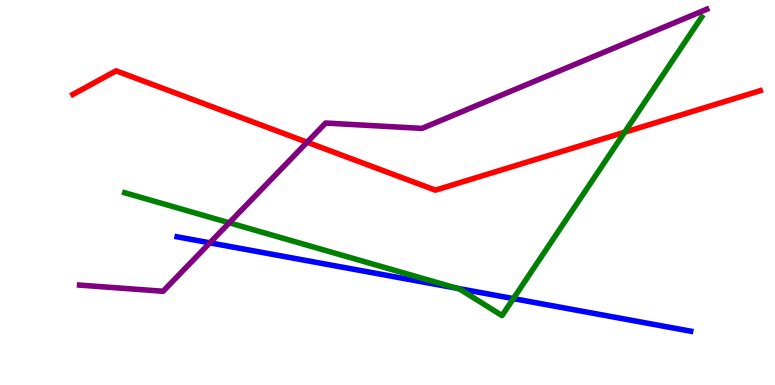[{'lines': ['blue', 'red'], 'intersections': []}, {'lines': ['green', 'red'], 'intersections': [{'x': 8.06, 'y': 6.57}]}, {'lines': ['purple', 'red'], 'intersections': [{'x': 3.96, 'y': 6.31}]}, {'lines': ['blue', 'green'], 'intersections': [{'x': 5.89, 'y': 2.51}, {'x': 6.62, 'y': 2.24}]}, {'lines': ['blue', 'purple'], 'intersections': [{'x': 2.71, 'y': 3.69}]}, {'lines': ['green', 'purple'], 'intersections': [{'x': 2.96, 'y': 4.21}]}]